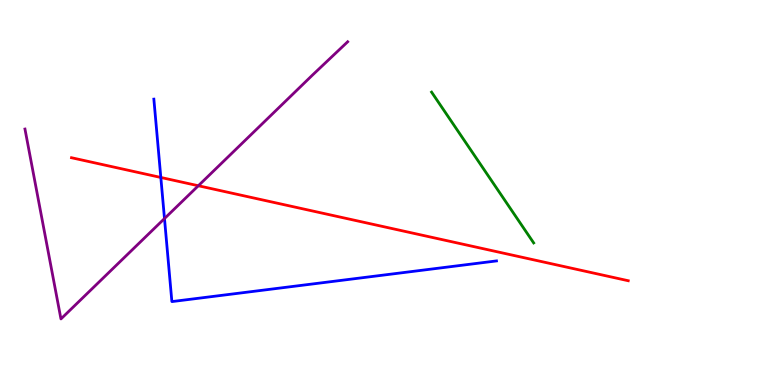[{'lines': ['blue', 'red'], 'intersections': [{'x': 2.08, 'y': 5.39}]}, {'lines': ['green', 'red'], 'intersections': []}, {'lines': ['purple', 'red'], 'intersections': [{'x': 2.56, 'y': 5.18}]}, {'lines': ['blue', 'green'], 'intersections': []}, {'lines': ['blue', 'purple'], 'intersections': [{'x': 2.12, 'y': 4.32}]}, {'lines': ['green', 'purple'], 'intersections': []}]